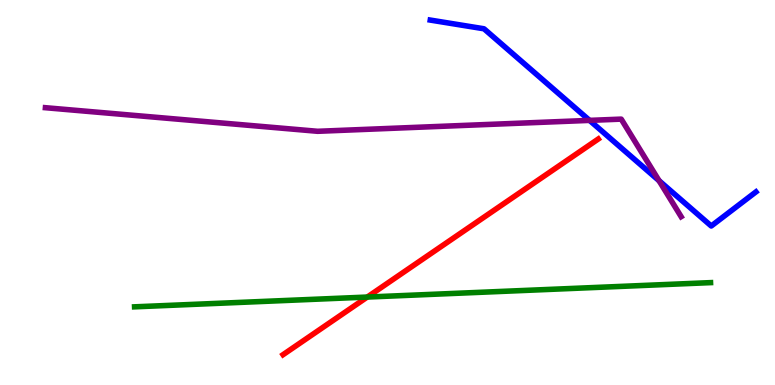[{'lines': ['blue', 'red'], 'intersections': []}, {'lines': ['green', 'red'], 'intersections': [{'x': 4.74, 'y': 2.28}]}, {'lines': ['purple', 'red'], 'intersections': []}, {'lines': ['blue', 'green'], 'intersections': []}, {'lines': ['blue', 'purple'], 'intersections': [{'x': 7.61, 'y': 6.87}, {'x': 8.5, 'y': 5.31}]}, {'lines': ['green', 'purple'], 'intersections': []}]